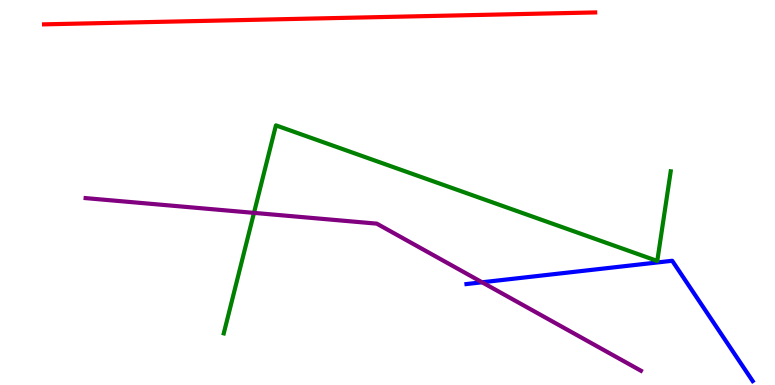[{'lines': ['blue', 'red'], 'intersections': []}, {'lines': ['green', 'red'], 'intersections': []}, {'lines': ['purple', 'red'], 'intersections': []}, {'lines': ['blue', 'green'], 'intersections': []}, {'lines': ['blue', 'purple'], 'intersections': [{'x': 6.22, 'y': 2.67}]}, {'lines': ['green', 'purple'], 'intersections': [{'x': 3.28, 'y': 4.47}]}]